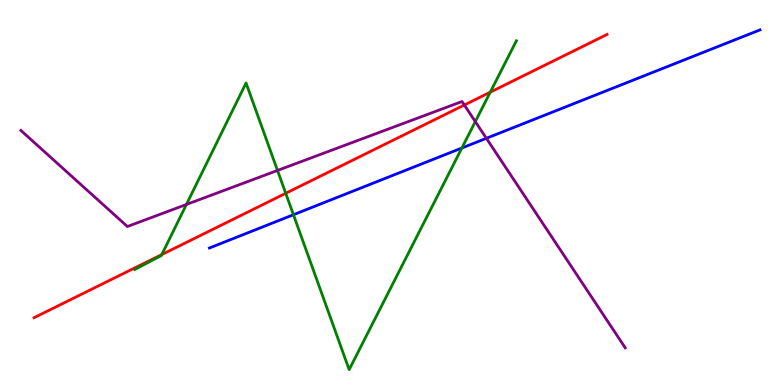[{'lines': ['blue', 'red'], 'intersections': []}, {'lines': ['green', 'red'], 'intersections': [{'x': 2.09, 'y': 3.39}, {'x': 3.69, 'y': 4.98}, {'x': 6.33, 'y': 7.61}]}, {'lines': ['purple', 'red'], 'intersections': [{'x': 5.99, 'y': 7.27}]}, {'lines': ['blue', 'green'], 'intersections': [{'x': 3.79, 'y': 4.42}, {'x': 5.96, 'y': 6.16}]}, {'lines': ['blue', 'purple'], 'intersections': [{'x': 6.28, 'y': 6.41}]}, {'lines': ['green', 'purple'], 'intersections': [{'x': 2.41, 'y': 4.69}, {'x': 3.58, 'y': 5.57}, {'x': 6.13, 'y': 6.84}]}]